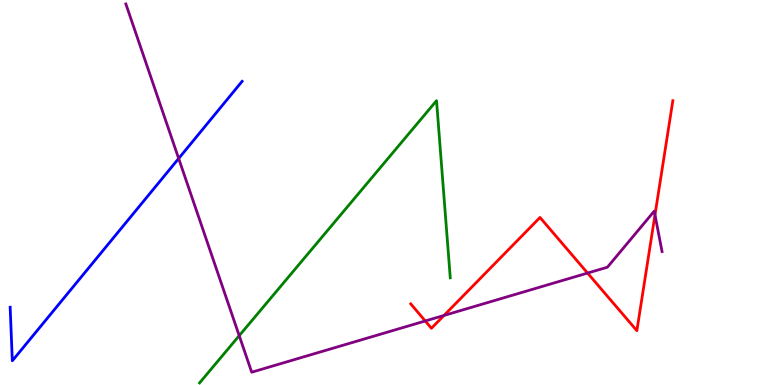[{'lines': ['blue', 'red'], 'intersections': []}, {'lines': ['green', 'red'], 'intersections': []}, {'lines': ['purple', 'red'], 'intersections': [{'x': 5.49, 'y': 1.66}, {'x': 5.73, 'y': 1.81}, {'x': 7.58, 'y': 2.91}, {'x': 8.45, 'y': 4.42}]}, {'lines': ['blue', 'green'], 'intersections': []}, {'lines': ['blue', 'purple'], 'intersections': [{'x': 2.31, 'y': 5.88}]}, {'lines': ['green', 'purple'], 'intersections': [{'x': 3.09, 'y': 1.28}]}]